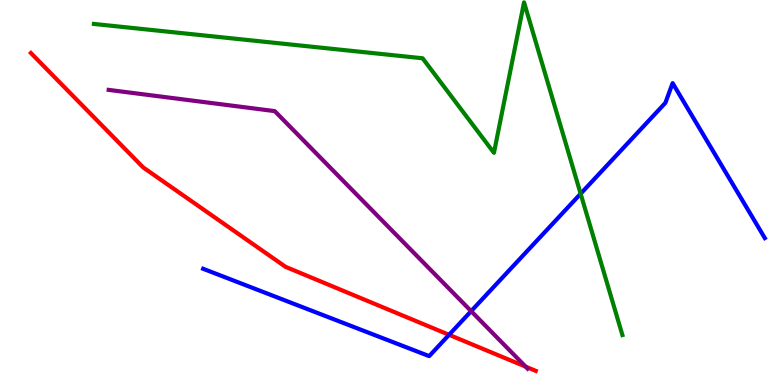[{'lines': ['blue', 'red'], 'intersections': [{'x': 5.79, 'y': 1.3}]}, {'lines': ['green', 'red'], 'intersections': []}, {'lines': ['purple', 'red'], 'intersections': [{'x': 6.78, 'y': 0.477}]}, {'lines': ['blue', 'green'], 'intersections': [{'x': 7.49, 'y': 4.97}]}, {'lines': ['blue', 'purple'], 'intersections': [{'x': 6.08, 'y': 1.92}]}, {'lines': ['green', 'purple'], 'intersections': []}]